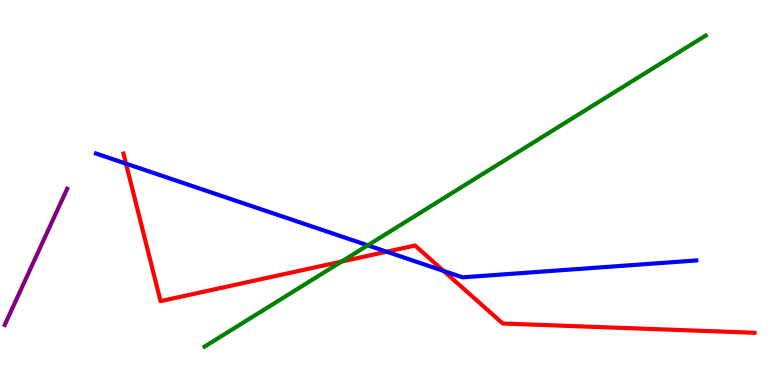[{'lines': ['blue', 'red'], 'intersections': [{'x': 1.63, 'y': 5.75}, {'x': 4.99, 'y': 3.46}, {'x': 5.72, 'y': 2.96}]}, {'lines': ['green', 'red'], 'intersections': [{'x': 4.41, 'y': 3.21}]}, {'lines': ['purple', 'red'], 'intersections': []}, {'lines': ['blue', 'green'], 'intersections': [{'x': 4.75, 'y': 3.63}]}, {'lines': ['blue', 'purple'], 'intersections': []}, {'lines': ['green', 'purple'], 'intersections': []}]